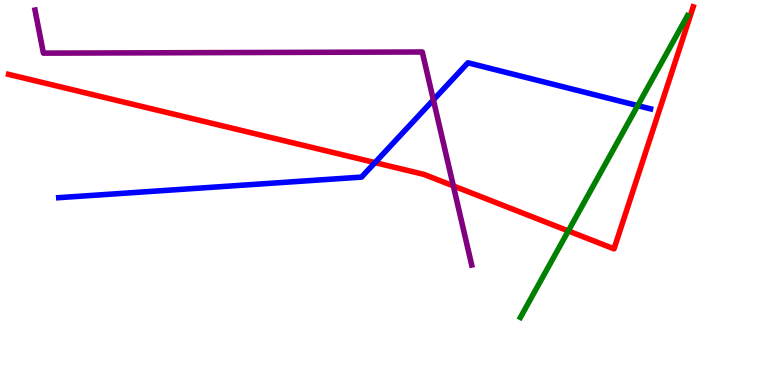[{'lines': ['blue', 'red'], 'intersections': [{'x': 4.84, 'y': 5.78}]}, {'lines': ['green', 'red'], 'intersections': [{'x': 7.33, 'y': 4.0}]}, {'lines': ['purple', 'red'], 'intersections': [{'x': 5.85, 'y': 5.17}]}, {'lines': ['blue', 'green'], 'intersections': [{'x': 8.23, 'y': 7.26}]}, {'lines': ['blue', 'purple'], 'intersections': [{'x': 5.59, 'y': 7.4}]}, {'lines': ['green', 'purple'], 'intersections': []}]